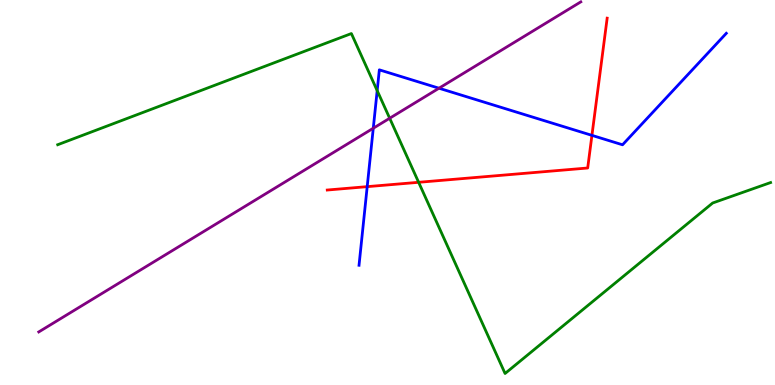[{'lines': ['blue', 'red'], 'intersections': [{'x': 4.74, 'y': 5.15}, {'x': 7.64, 'y': 6.48}]}, {'lines': ['green', 'red'], 'intersections': [{'x': 5.4, 'y': 5.26}]}, {'lines': ['purple', 'red'], 'intersections': []}, {'lines': ['blue', 'green'], 'intersections': [{'x': 4.87, 'y': 7.65}]}, {'lines': ['blue', 'purple'], 'intersections': [{'x': 4.82, 'y': 6.67}, {'x': 5.66, 'y': 7.71}]}, {'lines': ['green', 'purple'], 'intersections': [{'x': 5.03, 'y': 6.93}]}]